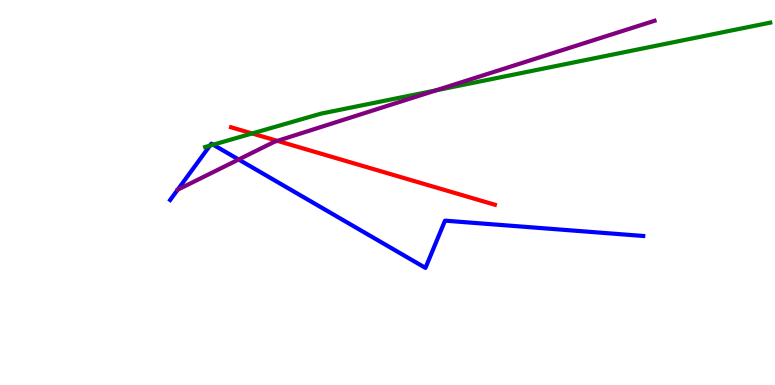[{'lines': ['blue', 'red'], 'intersections': []}, {'lines': ['green', 'red'], 'intersections': [{'x': 3.25, 'y': 6.53}]}, {'lines': ['purple', 'red'], 'intersections': [{'x': 3.58, 'y': 6.34}]}, {'lines': ['blue', 'green'], 'intersections': [{'x': 2.71, 'y': 6.22}, {'x': 2.75, 'y': 6.24}]}, {'lines': ['blue', 'purple'], 'intersections': [{'x': 3.08, 'y': 5.86}]}, {'lines': ['green', 'purple'], 'intersections': [{'x': 5.63, 'y': 7.65}]}]